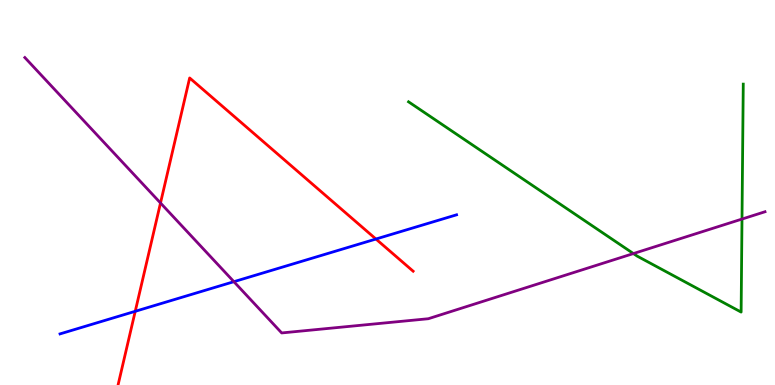[{'lines': ['blue', 'red'], 'intersections': [{'x': 1.75, 'y': 1.91}, {'x': 4.85, 'y': 3.79}]}, {'lines': ['green', 'red'], 'intersections': []}, {'lines': ['purple', 'red'], 'intersections': [{'x': 2.07, 'y': 4.73}]}, {'lines': ['blue', 'green'], 'intersections': []}, {'lines': ['blue', 'purple'], 'intersections': [{'x': 3.02, 'y': 2.68}]}, {'lines': ['green', 'purple'], 'intersections': [{'x': 8.17, 'y': 3.41}, {'x': 9.57, 'y': 4.31}]}]